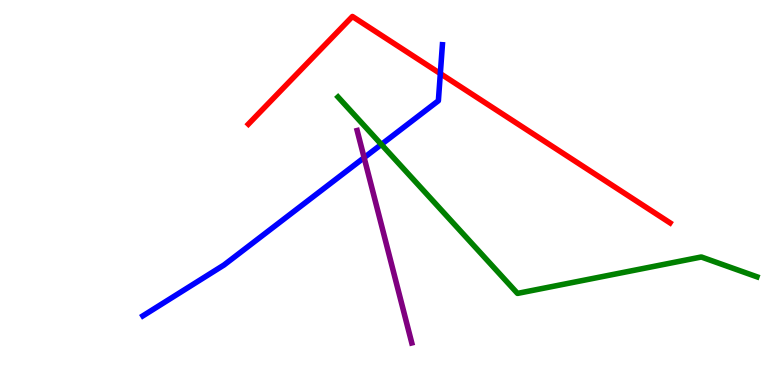[{'lines': ['blue', 'red'], 'intersections': [{'x': 5.68, 'y': 8.09}]}, {'lines': ['green', 'red'], 'intersections': []}, {'lines': ['purple', 'red'], 'intersections': []}, {'lines': ['blue', 'green'], 'intersections': [{'x': 4.92, 'y': 6.25}]}, {'lines': ['blue', 'purple'], 'intersections': [{'x': 4.7, 'y': 5.91}]}, {'lines': ['green', 'purple'], 'intersections': []}]